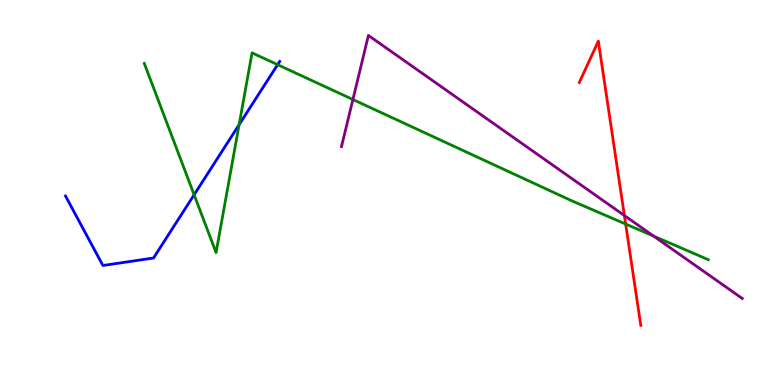[{'lines': ['blue', 'red'], 'intersections': []}, {'lines': ['green', 'red'], 'intersections': [{'x': 8.07, 'y': 4.18}]}, {'lines': ['purple', 'red'], 'intersections': [{'x': 8.06, 'y': 4.4}]}, {'lines': ['blue', 'green'], 'intersections': [{'x': 2.5, 'y': 4.94}, {'x': 3.09, 'y': 6.76}, {'x': 3.58, 'y': 8.32}]}, {'lines': ['blue', 'purple'], 'intersections': []}, {'lines': ['green', 'purple'], 'intersections': [{'x': 4.55, 'y': 7.42}, {'x': 8.43, 'y': 3.87}]}]